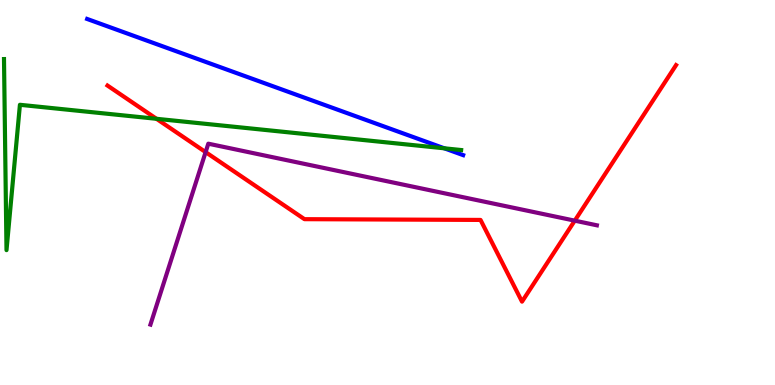[{'lines': ['blue', 'red'], 'intersections': []}, {'lines': ['green', 'red'], 'intersections': [{'x': 2.02, 'y': 6.91}]}, {'lines': ['purple', 'red'], 'intersections': [{'x': 2.65, 'y': 6.05}, {'x': 7.42, 'y': 4.27}]}, {'lines': ['blue', 'green'], 'intersections': [{'x': 5.73, 'y': 6.15}]}, {'lines': ['blue', 'purple'], 'intersections': []}, {'lines': ['green', 'purple'], 'intersections': []}]